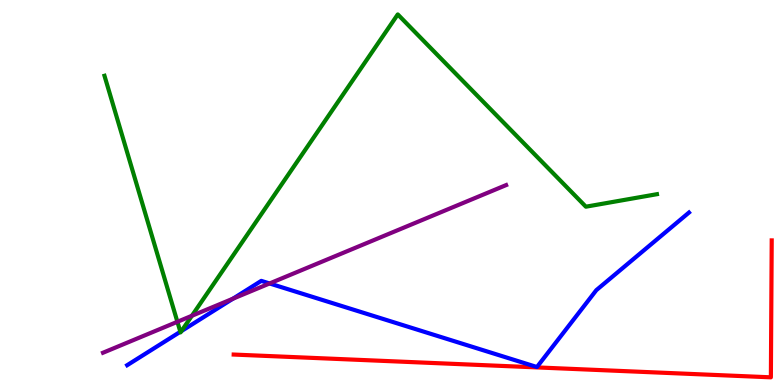[{'lines': ['blue', 'red'], 'intersections': []}, {'lines': ['green', 'red'], 'intersections': []}, {'lines': ['purple', 'red'], 'intersections': []}, {'lines': ['blue', 'green'], 'intersections': [{'x': 2.33, 'y': 1.38}, {'x': 2.34, 'y': 1.4}]}, {'lines': ['blue', 'purple'], 'intersections': [{'x': 3.01, 'y': 2.24}, {'x': 3.48, 'y': 2.64}]}, {'lines': ['green', 'purple'], 'intersections': [{'x': 2.29, 'y': 1.64}, {'x': 2.48, 'y': 1.8}]}]